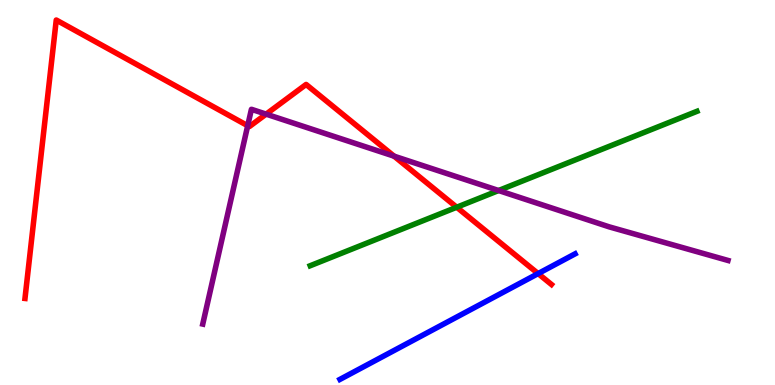[{'lines': ['blue', 'red'], 'intersections': [{'x': 6.94, 'y': 2.89}]}, {'lines': ['green', 'red'], 'intersections': [{'x': 5.89, 'y': 4.62}]}, {'lines': ['purple', 'red'], 'intersections': [{'x': 3.2, 'y': 6.73}, {'x': 3.43, 'y': 7.04}, {'x': 5.08, 'y': 5.94}]}, {'lines': ['blue', 'green'], 'intersections': []}, {'lines': ['blue', 'purple'], 'intersections': []}, {'lines': ['green', 'purple'], 'intersections': [{'x': 6.43, 'y': 5.05}]}]